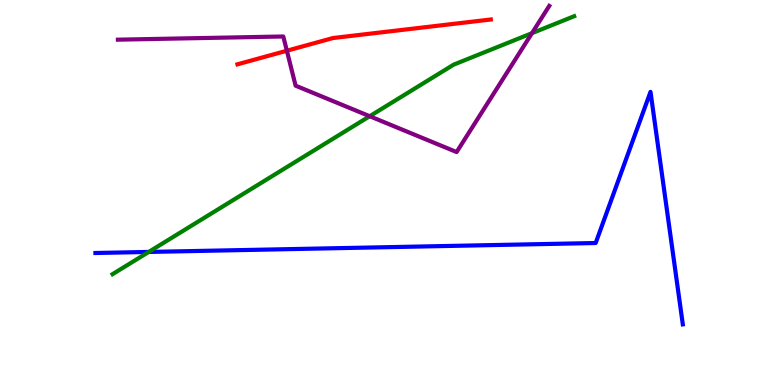[{'lines': ['blue', 'red'], 'intersections': []}, {'lines': ['green', 'red'], 'intersections': []}, {'lines': ['purple', 'red'], 'intersections': [{'x': 3.7, 'y': 8.68}]}, {'lines': ['blue', 'green'], 'intersections': [{'x': 1.92, 'y': 3.46}]}, {'lines': ['blue', 'purple'], 'intersections': []}, {'lines': ['green', 'purple'], 'intersections': [{'x': 4.77, 'y': 6.98}, {'x': 6.86, 'y': 9.14}]}]